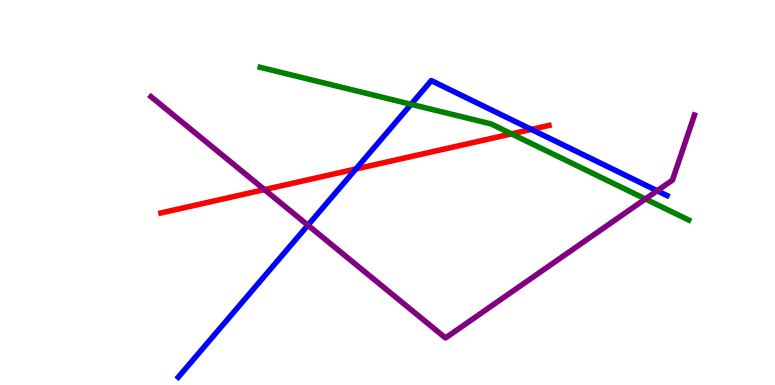[{'lines': ['blue', 'red'], 'intersections': [{'x': 4.59, 'y': 5.61}, {'x': 6.86, 'y': 6.64}]}, {'lines': ['green', 'red'], 'intersections': [{'x': 6.6, 'y': 6.52}]}, {'lines': ['purple', 'red'], 'intersections': [{'x': 3.41, 'y': 5.07}]}, {'lines': ['blue', 'green'], 'intersections': [{'x': 5.3, 'y': 7.29}]}, {'lines': ['blue', 'purple'], 'intersections': [{'x': 3.97, 'y': 4.15}, {'x': 8.48, 'y': 5.05}]}, {'lines': ['green', 'purple'], 'intersections': [{'x': 8.33, 'y': 4.83}]}]